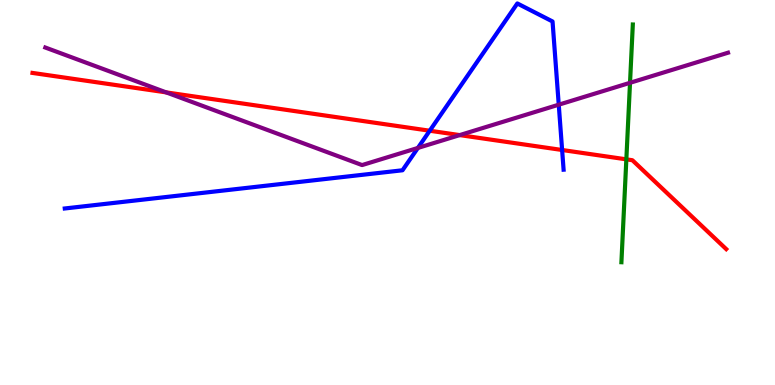[{'lines': ['blue', 'red'], 'intersections': [{'x': 5.54, 'y': 6.6}, {'x': 7.25, 'y': 6.1}]}, {'lines': ['green', 'red'], 'intersections': [{'x': 8.08, 'y': 5.86}]}, {'lines': ['purple', 'red'], 'intersections': [{'x': 2.14, 'y': 7.6}, {'x': 5.93, 'y': 6.49}]}, {'lines': ['blue', 'green'], 'intersections': []}, {'lines': ['blue', 'purple'], 'intersections': [{'x': 5.39, 'y': 6.16}, {'x': 7.21, 'y': 7.28}]}, {'lines': ['green', 'purple'], 'intersections': [{'x': 8.13, 'y': 7.85}]}]